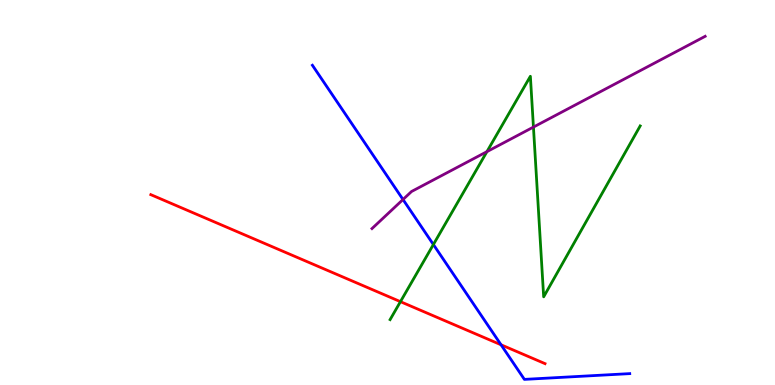[{'lines': ['blue', 'red'], 'intersections': [{'x': 6.46, 'y': 1.04}]}, {'lines': ['green', 'red'], 'intersections': [{'x': 5.17, 'y': 2.16}]}, {'lines': ['purple', 'red'], 'intersections': []}, {'lines': ['blue', 'green'], 'intersections': [{'x': 5.59, 'y': 3.65}]}, {'lines': ['blue', 'purple'], 'intersections': [{'x': 5.2, 'y': 4.82}]}, {'lines': ['green', 'purple'], 'intersections': [{'x': 6.28, 'y': 6.06}, {'x': 6.88, 'y': 6.7}]}]